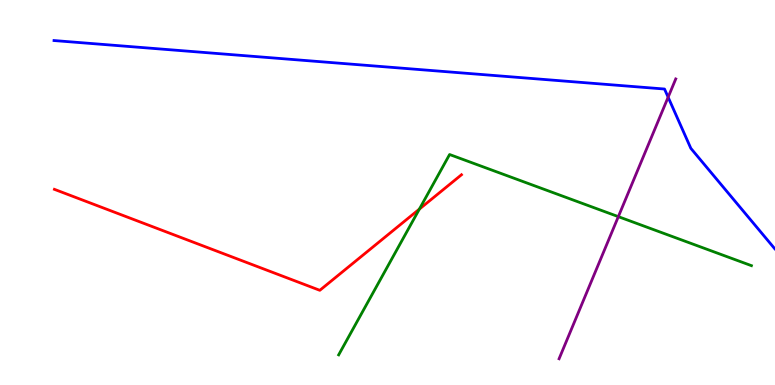[{'lines': ['blue', 'red'], 'intersections': []}, {'lines': ['green', 'red'], 'intersections': [{'x': 5.41, 'y': 4.57}]}, {'lines': ['purple', 'red'], 'intersections': []}, {'lines': ['blue', 'green'], 'intersections': []}, {'lines': ['blue', 'purple'], 'intersections': [{'x': 8.62, 'y': 7.48}]}, {'lines': ['green', 'purple'], 'intersections': [{'x': 7.98, 'y': 4.37}]}]